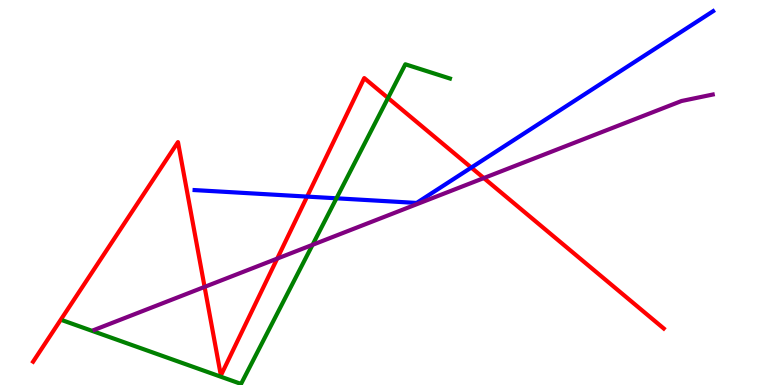[{'lines': ['blue', 'red'], 'intersections': [{'x': 3.96, 'y': 4.89}, {'x': 6.08, 'y': 5.65}]}, {'lines': ['green', 'red'], 'intersections': [{'x': 5.01, 'y': 7.46}]}, {'lines': ['purple', 'red'], 'intersections': [{'x': 2.64, 'y': 2.55}, {'x': 3.58, 'y': 3.28}, {'x': 6.24, 'y': 5.38}]}, {'lines': ['blue', 'green'], 'intersections': [{'x': 4.34, 'y': 4.85}]}, {'lines': ['blue', 'purple'], 'intersections': []}, {'lines': ['green', 'purple'], 'intersections': [{'x': 4.03, 'y': 3.64}]}]